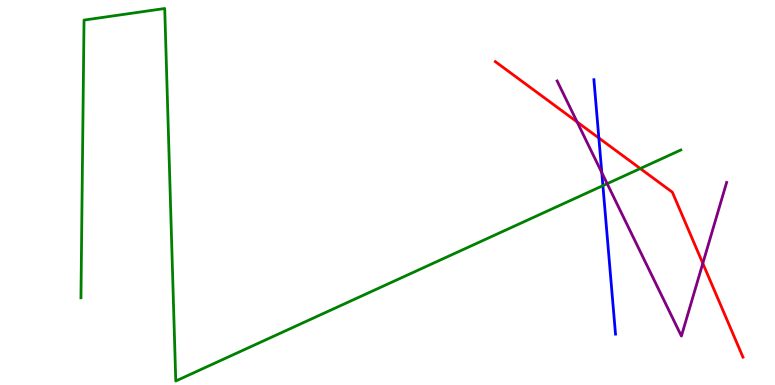[{'lines': ['blue', 'red'], 'intersections': [{'x': 7.73, 'y': 6.42}]}, {'lines': ['green', 'red'], 'intersections': [{'x': 8.26, 'y': 5.62}]}, {'lines': ['purple', 'red'], 'intersections': [{'x': 7.45, 'y': 6.83}, {'x': 9.07, 'y': 3.16}]}, {'lines': ['blue', 'green'], 'intersections': [{'x': 7.78, 'y': 5.18}]}, {'lines': ['blue', 'purple'], 'intersections': [{'x': 7.77, 'y': 5.52}]}, {'lines': ['green', 'purple'], 'intersections': [{'x': 7.83, 'y': 5.23}]}]